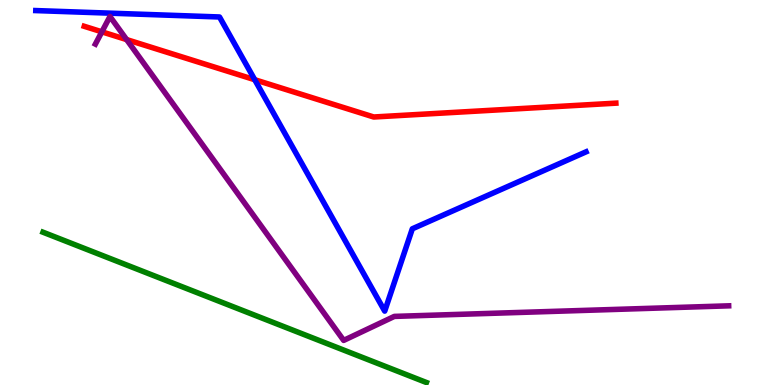[{'lines': ['blue', 'red'], 'intersections': [{'x': 3.29, 'y': 7.93}]}, {'lines': ['green', 'red'], 'intersections': []}, {'lines': ['purple', 'red'], 'intersections': [{'x': 1.31, 'y': 9.17}, {'x': 1.63, 'y': 8.97}]}, {'lines': ['blue', 'green'], 'intersections': []}, {'lines': ['blue', 'purple'], 'intersections': []}, {'lines': ['green', 'purple'], 'intersections': []}]